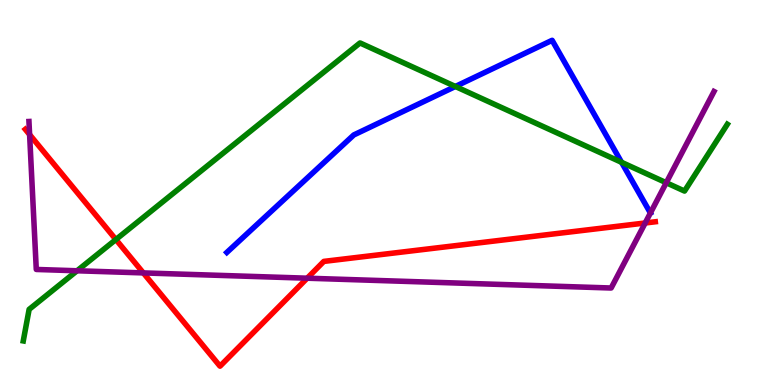[{'lines': ['blue', 'red'], 'intersections': []}, {'lines': ['green', 'red'], 'intersections': [{'x': 1.5, 'y': 3.78}]}, {'lines': ['purple', 'red'], 'intersections': [{'x': 0.382, 'y': 6.5}, {'x': 1.85, 'y': 2.91}, {'x': 3.96, 'y': 2.77}, {'x': 8.33, 'y': 4.21}]}, {'lines': ['blue', 'green'], 'intersections': [{'x': 5.88, 'y': 7.75}, {'x': 8.02, 'y': 5.78}]}, {'lines': ['blue', 'purple'], 'intersections': [{'x': 8.39, 'y': 4.47}]}, {'lines': ['green', 'purple'], 'intersections': [{'x': 0.994, 'y': 2.97}, {'x': 8.6, 'y': 5.25}]}]